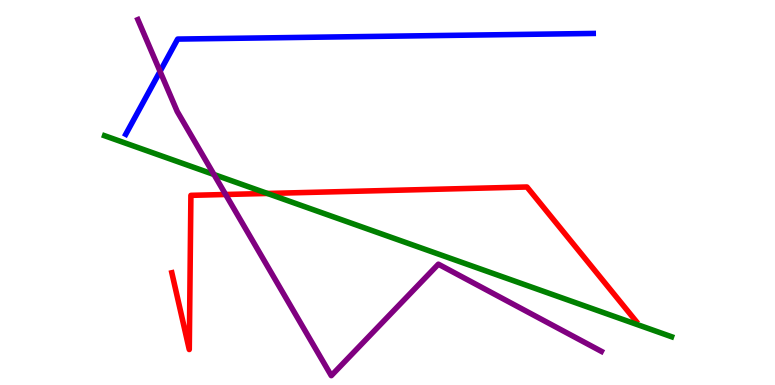[{'lines': ['blue', 'red'], 'intersections': []}, {'lines': ['green', 'red'], 'intersections': [{'x': 3.45, 'y': 4.98}]}, {'lines': ['purple', 'red'], 'intersections': [{'x': 2.91, 'y': 4.95}]}, {'lines': ['blue', 'green'], 'intersections': []}, {'lines': ['blue', 'purple'], 'intersections': [{'x': 2.07, 'y': 8.15}]}, {'lines': ['green', 'purple'], 'intersections': [{'x': 2.76, 'y': 5.47}]}]